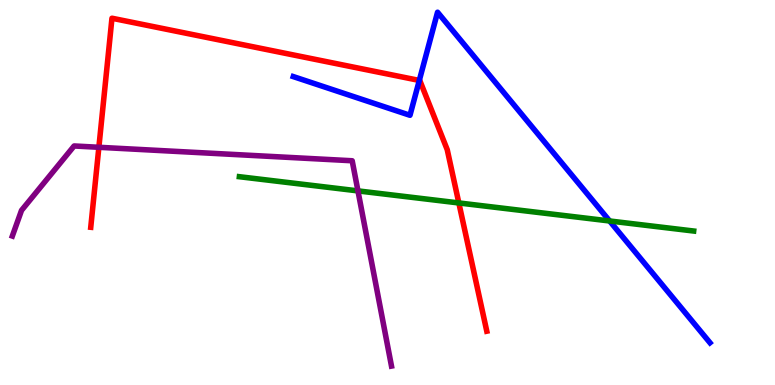[{'lines': ['blue', 'red'], 'intersections': [{'x': 5.41, 'y': 7.91}]}, {'lines': ['green', 'red'], 'intersections': [{'x': 5.92, 'y': 4.73}]}, {'lines': ['purple', 'red'], 'intersections': [{'x': 1.28, 'y': 6.17}]}, {'lines': ['blue', 'green'], 'intersections': [{'x': 7.87, 'y': 4.26}]}, {'lines': ['blue', 'purple'], 'intersections': []}, {'lines': ['green', 'purple'], 'intersections': [{'x': 4.62, 'y': 5.04}]}]